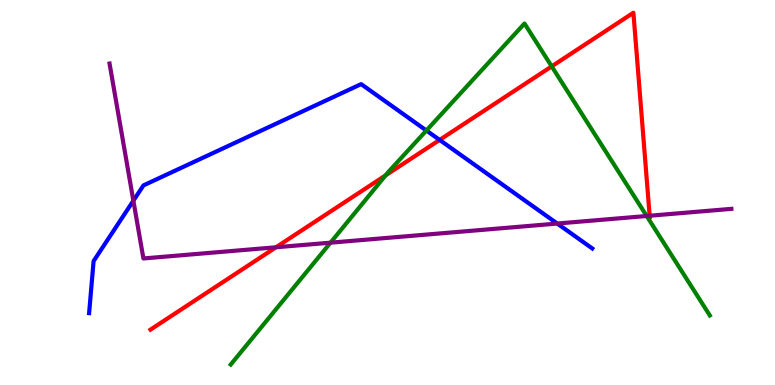[{'lines': ['blue', 'red'], 'intersections': [{'x': 5.67, 'y': 6.37}]}, {'lines': ['green', 'red'], 'intersections': [{'x': 4.98, 'y': 5.45}, {'x': 7.12, 'y': 8.28}]}, {'lines': ['purple', 'red'], 'intersections': [{'x': 3.56, 'y': 3.58}, {'x': 8.38, 'y': 4.4}]}, {'lines': ['blue', 'green'], 'intersections': [{'x': 5.5, 'y': 6.61}]}, {'lines': ['blue', 'purple'], 'intersections': [{'x': 1.72, 'y': 4.79}, {'x': 7.19, 'y': 4.19}]}, {'lines': ['green', 'purple'], 'intersections': [{'x': 4.26, 'y': 3.7}, {'x': 8.34, 'y': 4.39}]}]